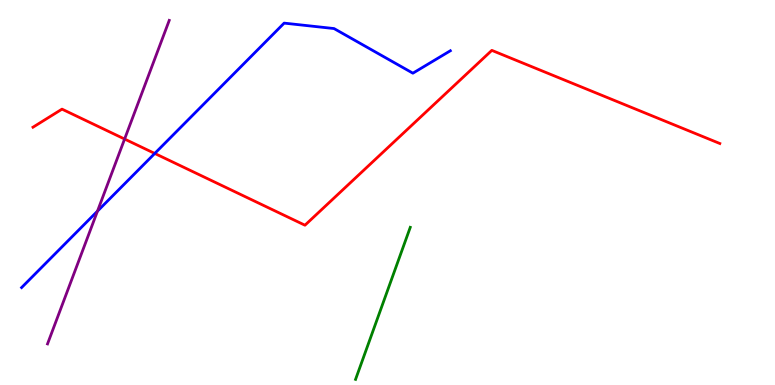[{'lines': ['blue', 'red'], 'intersections': [{'x': 2.0, 'y': 6.01}]}, {'lines': ['green', 'red'], 'intersections': []}, {'lines': ['purple', 'red'], 'intersections': [{'x': 1.61, 'y': 6.39}]}, {'lines': ['blue', 'green'], 'intersections': []}, {'lines': ['blue', 'purple'], 'intersections': [{'x': 1.26, 'y': 4.52}]}, {'lines': ['green', 'purple'], 'intersections': []}]